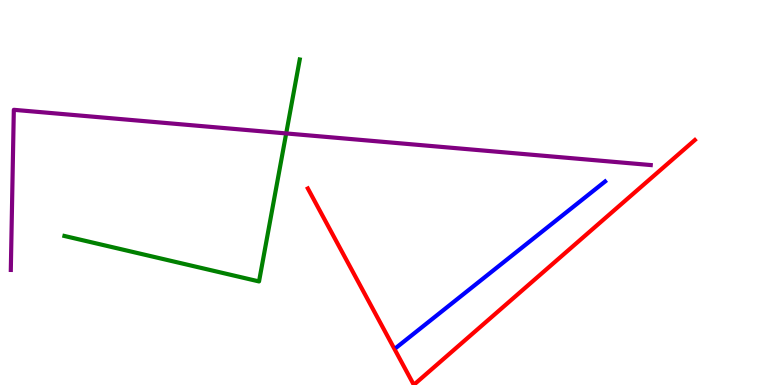[{'lines': ['blue', 'red'], 'intersections': []}, {'lines': ['green', 'red'], 'intersections': []}, {'lines': ['purple', 'red'], 'intersections': []}, {'lines': ['blue', 'green'], 'intersections': []}, {'lines': ['blue', 'purple'], 'intersections': []}, {'lines': ['green', 'purple'], 'intersections': [{'x': 3.69, 'y': 6.53}]}]